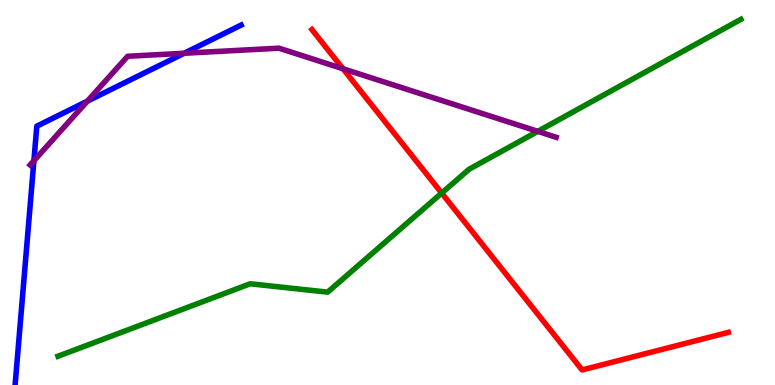[{'lines': ['blue', 'red'], 'intersections': []}, {'lines': ['green', 'red'], 'intersections': [{'x': 5.7, 'y': 4.98}]}, {'lines': ['purple', 'red'], 'intersections': [{'x': 4.43, 'y': 8.21}]}, {'lines': ['blue', 'green'], 'intersections': []}, {'lines': ['blue', 'purple'], 'intersections': [{'x': 0.437, 'y': 5.83}, {'x': 1.13, 'y': 7.37}, {'x': 2.38, 'y': 8.62}]}, {'lines': ['green', 'purple'], 'intersections': [{'x': 6.94, 'y': 6.59}]}]